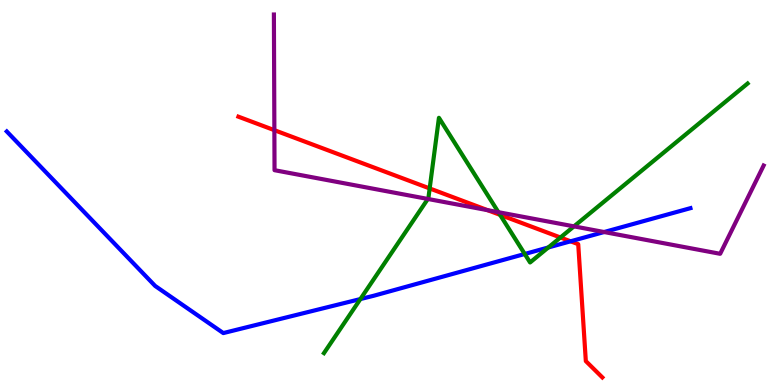[{'lines': ['blue', 'red'], 'intersections': [{'x': 7.36, 'y': 3.73}]}, {'lines': ['green', 'red'], 'intersections': [{'x': 5.54, 'y': 5.11}, {'x': 6.45, 'y': 4.42}, {'x': 7.23, 'y': 3.83}]}, {'lines': ['purple', 'red'], 'intersections': [{'x': 3.54, 'y': 6.62}, {'x': 6.29, 'y': 4.54}]}, {'lines': ['blue', 'green'], 'intersections': [{'x': 4.65, 'y': 2.23}, {'x': 6.77, 'y': 3.4}, {'x': 7.08, 'y': 3.57}]}, {'lines': ['blue', 'purple'], 'intersections': [{'x': 7.8, 'y': 3.97}]}, {'lines': ['green', 'purple'], 'intersections': [{'x': 5.52, 'y': 4.83}, {'x': 6.43, 'y': 4.49}, {'x': 7.41, 'y': 4.12}]}]